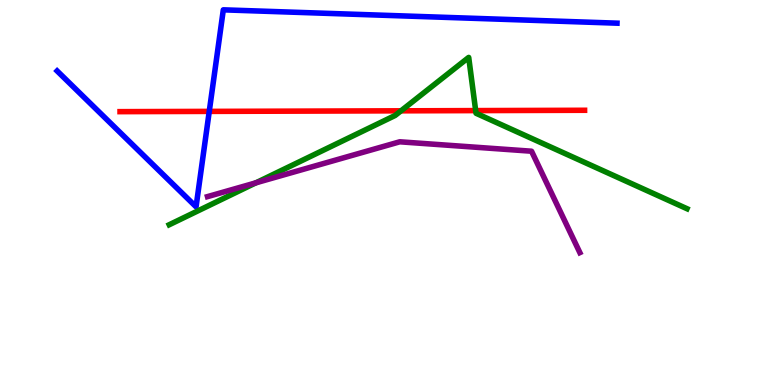[{'lines': ['blue', 'red'], 'intersections': [{'x': 2.7, 'y': 7.11}]}, {'lines': ['green', 'red'], 'intersections': [{'x': 5.17, 'y': 7.12}, {'x': 6.14, 'y': 7.13}]}, {'lines': ['purple', 'red'], 'intersections': []}, {'lines': ['blue', 'green'], 'intersections': []}, {'lines': ['blue', 'purple'], 'intersections': []}, {'lines': ['green', 'purple'], 'intersections': [{'x': 3.3, 'y': 5.25}]}]